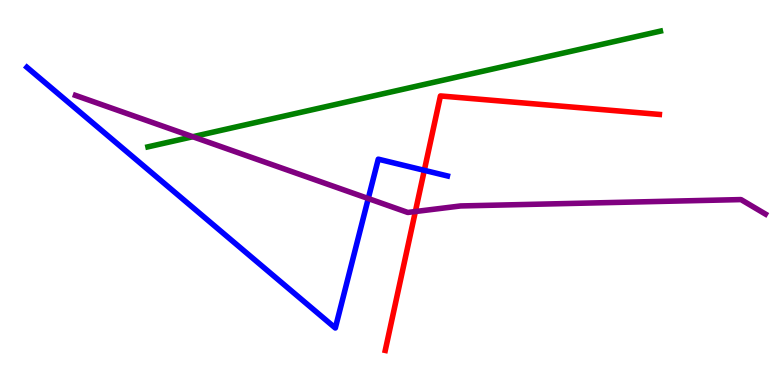[{'lines': ['blue', 'red'], 'intersections': [{'x': 5.47, 'y': 5.58}]}, {'lines': ['green', 'red'], 'intersections': []}, {'lines': ['purple', 'red'], 'intersections': [{'x': 5.36, 'y': 4.51}]}, {'lines': ['blue', 'green'], 'intersections': []}, {'lines': ['blue', 'purple'], 'intersections': [{'x': 4.75, 'y': 4.84}]}, {'lines': ['green', 'purple'], 'intersections': [{'x': 2.49, 'y': 6.45}]}]